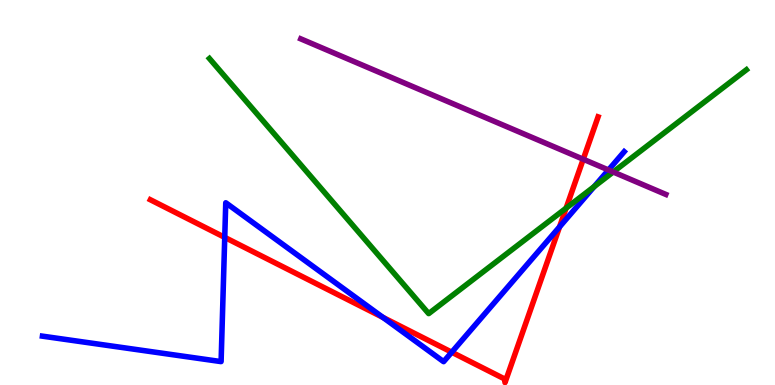[{'lines': ['blue', 'red'], 'intersections': [{'x': 2.9, 'y': 3.83}, {'x': 4.94, 'y': 1.76}, {'x': 5.83, 'y': 0.852}, {'x': 7.22, 'y': 4.11}]}, {'lines': ['green', 'red'], 'intersections': [{'x': 7.3, 'y': 4.59}]}, {'lines': ['purple', 'red'], 'intersections': [{'x': 7.53, 'y': 5.86}]}, {'lines': ['blue', 'green'], 'intersections': [{'x': 7.67, 'y': 5.15}]}, {'lines': ['blue', 'purple'], 'intersections': [{'x': 7.85, 'y': 5.58}]}, {'lines': ['green', 'purple'], 'intersections': [{'x': 7.91, 'y': 5.53}]}]